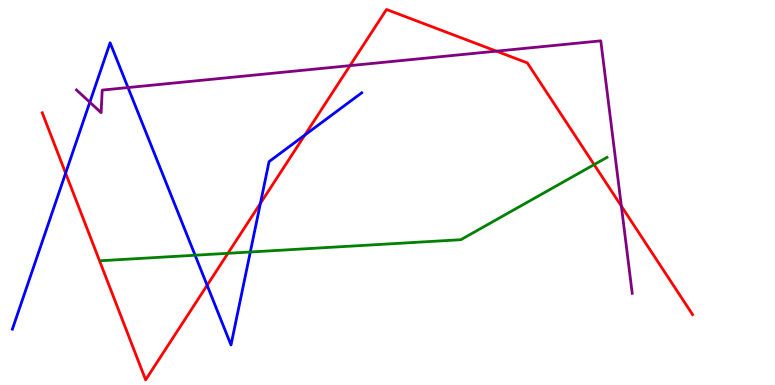[{'lines': ['blue', 'red'], 'intersections': [{'x': 0.847, 'y': 5.5}, {'x': 2.67, 'y': 2.59}, {'x': 3.36, 'y': 4.72}, {'x': 3.93, 'y': 6.49}]}, {'lines': ['green', 'red'], 'intersections': [{'x': 2.94, 'y': 3.42}, {'x': 7.67, 'y': 5.72}]}, {'lines': ['purple', 'red'], 'intersections': [{'x': 4.52, 'y': 8.3}, {'x': 6.41, 'y': 8.67}, {'x': 8.02, 'y': 4.65}]}, {'lines': ['blue', 'green'], 'intersections': [{'x': 2.52, 'y': 3.37}, {'x': 3.23, 'y': 3.45}]}, {'lines': ['blue', 'purple'], 'intersections': [{'x': 1.16, 'y': 7.34}, {'x': 1.65, 'y': 7.73}]}, {'lines': ['green', 'purple'], 'intersections': []}]